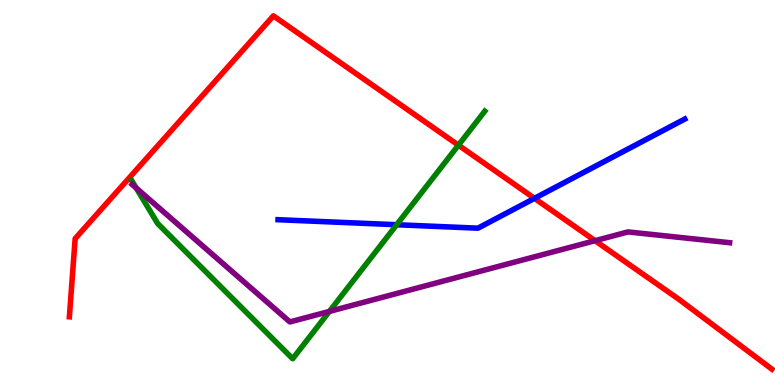[{'lines': ['blue', 'red'], 'intersections': [{'x': 6.9, 'y': 4.85}]}, {'lines': ['green', 'red'], 'intersections': [{'x': 5.92, 'y': 6.23}]}, {'lines': ['purple', 'red'], 'intersections': [{'x': 7.68, 'y': 3.75}]}, {'lines': ['blue', 'green'], 'intersections': [{'x': 5.12, 'y': 4.16}]}, {'lines': ['blue', 'purple'], 'intersections': []}, {'lines': ['green', 'purple'], 'intersections': [{'x': 1.76, 'y': 5.12}, {'x': 4.25, 'y': 1.91}]}]